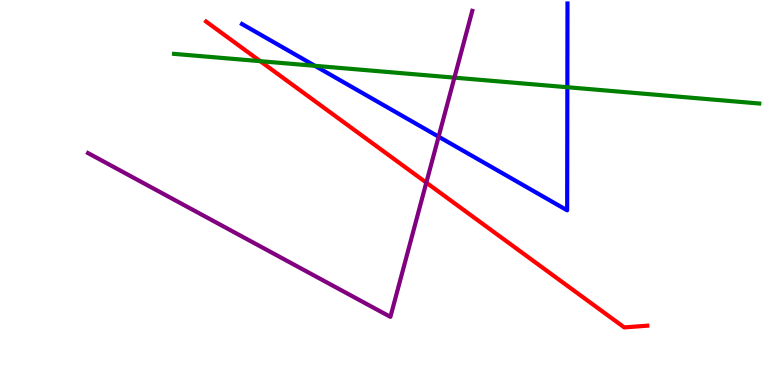[{'lines': ['blue', 'red'], 'intersections': []}, {'lines': ['green', 'red'], 'intersections': [{'x': 3.36, 'y': 8.41}]}, {'lines': ['purple', 'red'], 'intersections': [{'x': 5.5, 'y': 5.26}]}, {'lines': ['blue', 'green'], 'intersections': [{'x': 4.06, 'y': 8.29}, {'x': 7.32, 'y': 7.73}]}, {'lines': ['blue', 'purple'], 'intersections': [{'x': 5.66, 'y': 6.45}]}, {'lines': ['green', 'purple'], 'intersections': [{'x': 5.86, 'y': 7.98}]}]